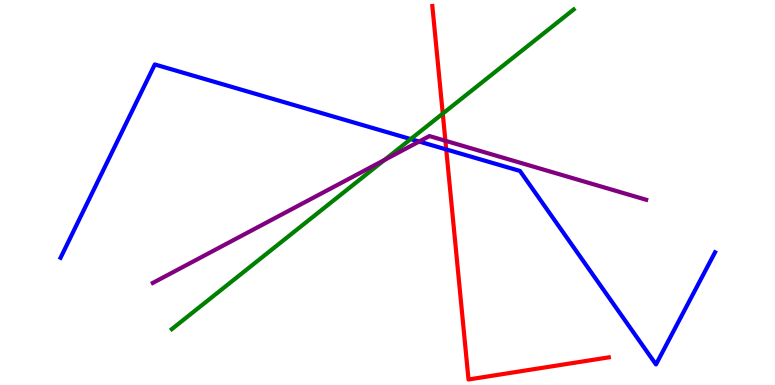[{'lines': ['blue', 'red'], 'intersections': [{'x': 5.76, 'y': 6.12}]}, {'lines': ['green', 'red'], 'intersections': [{'x': 5.71, 'y': 7.05}]}, {'lines': ['purple', 'red'], 'intersections': [{'x': 5.75, 'y': 6.34}]}, {'lines': ['blue', 'green'], 'intersections': [{'x': 5.3, 'y': 6.39}]}, {'lines': ['blue', 'purple'], 'intersections': [{'x': 5.41, 'y': 6.32}]}, {'lines': ['green', 'purple'], 'intersections': [{'x': 4.96, 'y': 5.85}]}]